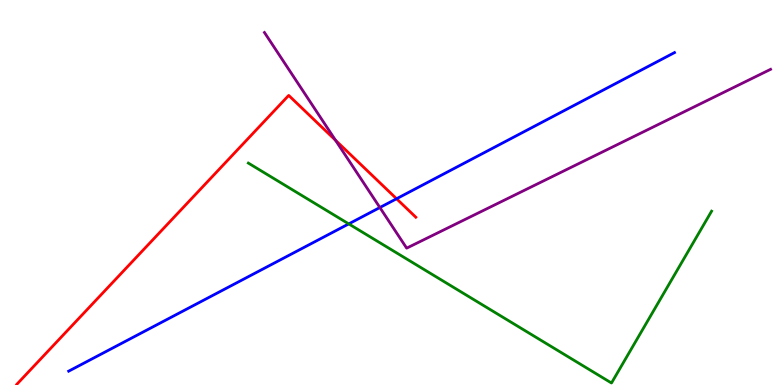[{'lines': ['blue', 'red'], 'intersections': [{'x': 5.12, 'y': 4.84}]}, {'lines': ['green', 'red'], 'intersections': []}, {'lines': ['purple', 'red'], 'intersections': [{'x': 4.33, 'y': 6.36}]}, {'lines': ['blue', 'green'], 'intersections': [{'x': 4.5, 'y': 4.18}]}, {'lines': ['blue', 'purple'], 'intersections': [{'x': 4.9, 'y': 4.61}]}, {'lines': ['green', 'purple'], 'intersections': []}]